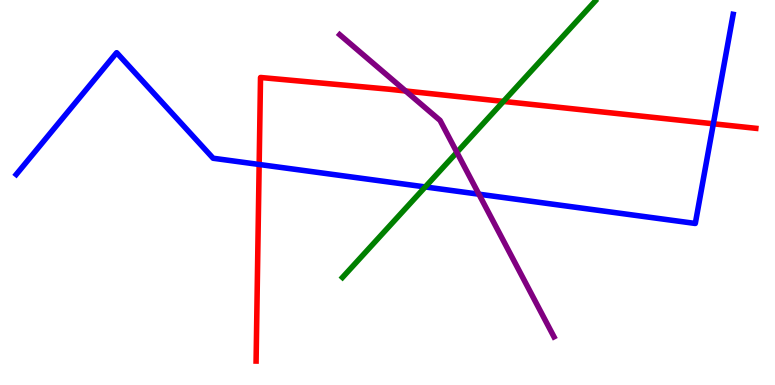[{'lines': ['blue', 'red'], 'intersections': [{'x': 3.34, 'y': 5.73}, {'x': 9.2, 'y': 6.78}]}, {'lines': ['green', 'red'], 'intersections': [{'x': 6.5, 'y': 7.37}]}, {'lines': ['purple', 'red'], 'intersections': [{'x': 5.23, 'y': 7.64}]}, {'lines': ['blue', 'green'], 'intersections': [{'x': 5.49, 'y': 5.14}]}, {'lines': ['blue', 'purple'], 'intersections': [{'x': 6.18, 'y': 4.96}]}, {'lines': ['green', 'purple'], 'intersections': [{'x': 5.9, 'y': 6.04}]}]